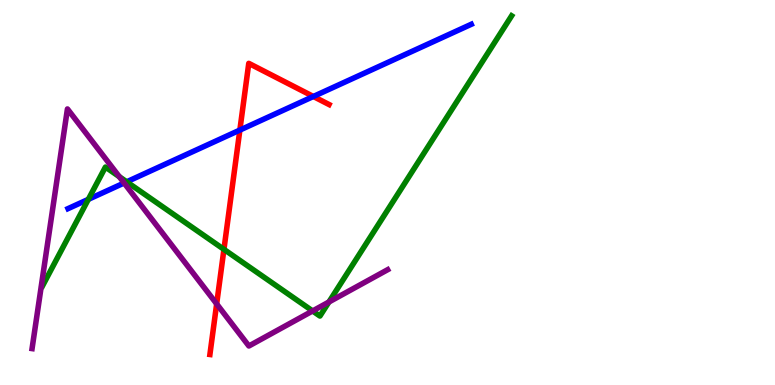[{'lines': ['blue', 'red'], 'intersections': [{'x': 3.09, 'y': 6.62}, {'x': 4.04, 'y': 7.49}]}, {'lines': ['green', 'red'], 'intersections': [{'x': 2.89, 'y': 3.52}]}, {'lines': ['purple', 'red'], 'intersections': [{'x': 2.8, 'y': 2.11}]}, {'lines': ['blue', 'green'], 'intersections': [{'x': 1.14, 'y': 4.82}, {'x': 1.63, 'y': 5.28}]}, {'lines': ['blue', 'purple'], 'intersections': [{'x': 1.6, 'y': 5.25}]}, {'lines': ['green', 'purple'], 'intersections': [{'x': 1.54, 'y': 5.41}, {'x': 4.03, 'y': 1.92}, {'x': 4.24, 'y': 2.16}]}]